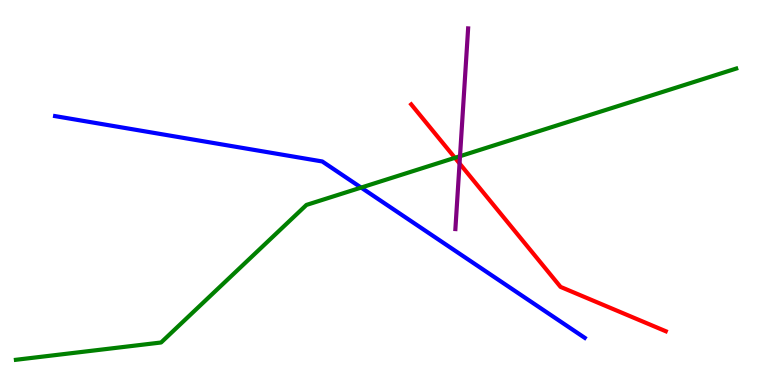[{'lines': ['blue', 'red'], 'intersections': []}, {'lines': ['green', 'red'], 'intersections': [{'x': 5.87, 'y': 5.9}]}, {'lines': ['purple', 'red'], 'intersections': [{'x': 5.93, 'y': 5.75}]}, {'lines': ['blue', 'green'], 'intersections': [{'x': 4.66, 'y': 5.13}]}, {'lines': ['blue', 'purple'], 'intersections': []}, {'lines': ['green', 'purple'], 'intersections': [{'x': 5.94, 'y': 5.94}]}]